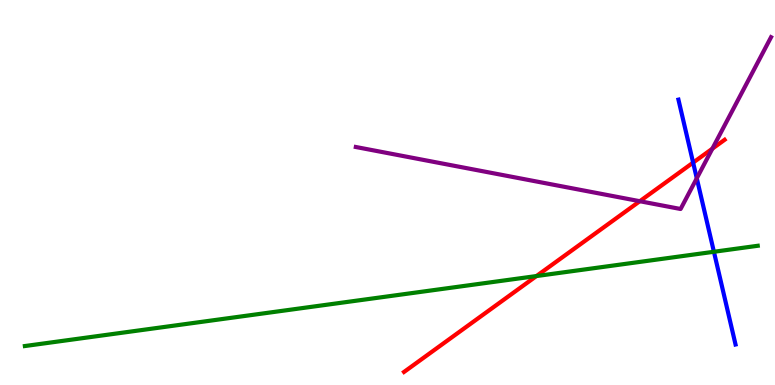[{'lines': ['blue', 'red'], 'intersections': [{'x': 8.94, 'y': 5.78}]}, {'lines': ['green', 'red'], 'intersections': [{'x': 6.92, 'y': 2.83}]}, {'lines': ['purple', 'red'], 'intersections': [{'x': 8.26, 'y': 4.77}, {'x': 9.19, 'y': 6.14}]}, {'lines': ['blue', 'green'], 'intersections': [{'x': 9.21, 'y': 3.46}]}, {'lines': ['blue', 'purple'], 'intersections': [{'x': 8.99, 'y': 5.37}]}, {'lines': ['green', 'purple'], 'intersections': []}]